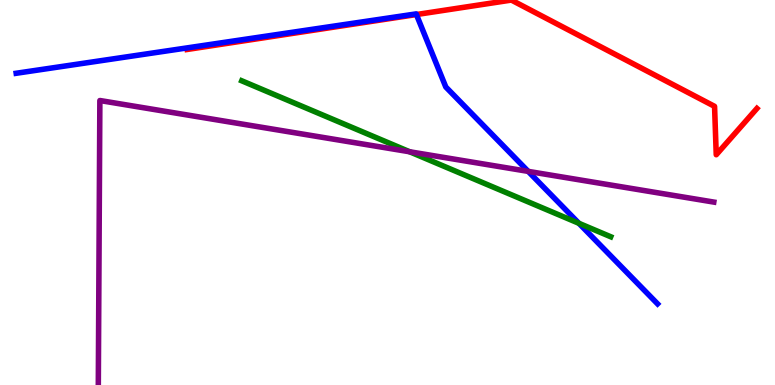[{'lines': ['blue', 'red'], 'intersections': [{'x': 5.37, 'y': 9.62}]}, {'lines': ['green', 'red'], 'intersections': []}, {'lines': ['purple', 'red'], 'intersections': []}, {'lines': ['blue', 'green'], 'intersections': [{'x': 7.47, 'y': 4.2}]}, {'lines': ['blue', 'purple'], 'intersections': [{'x': 6.82, 'y': 5.55}]}, {'lines': ['green', 'purple'], 'intersections': [{'x': 5.29, 'y': 6.06}]}]